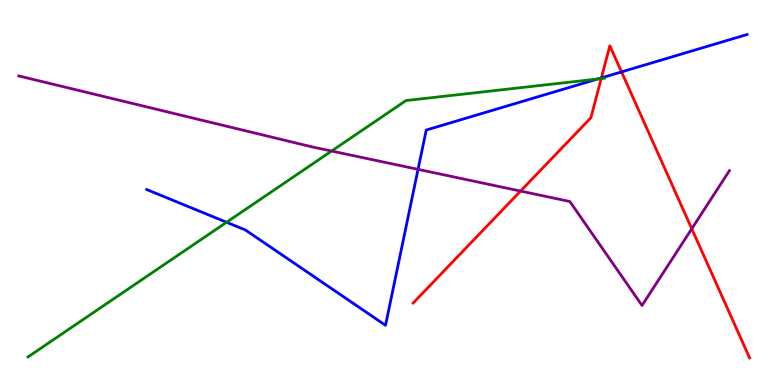[{'lines': ['blue', 'red'], 'intersections': [{'x': 7.76, 'y': 7.98}, {'x': 8.02, 'y': 8.13}]}, {'lines': ['green', 'red'], 'intersections': [{'x': 7.76, 'y': 7.96}]}, {'lines': ['purple', 'red'], 'intersections': [{'x': 6.72, 'y': 5.04}, {'x': 8.93, 'y': 4.06}]}, {'lines': ['blue', 'green'], 'intersections': [{'x': 2.92, 'y': 4.23}, {'x': 7.71, 'y': 7.95}]}, {'lines': ['blue', 'purple'], 'intersections': [{'x': 5.39, 'y': 5.6}]}, {'lines': ['green', 'purple'], 'intersections': [{'x': 4.28, 'y': 6.08}]}]